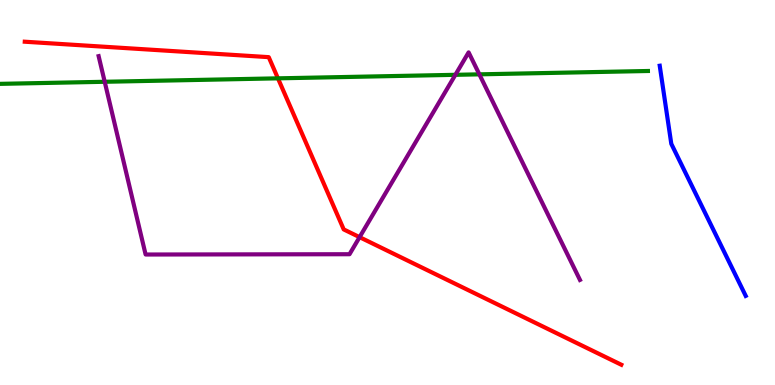[{'lines': ['blue', 'red'], 'intersections': []}, {'lines': ['green', 'red'], 'intersections': [{'x': 3.59, 'y': 7.97}]}, {'lines': ['purple', 'red'], 'intersections': [{'x': 4.64, 'y': 3.84}]}, {'lines': ['blue', 'green'], 'intersections': []}, {'lines': ['blue', 'purple'], 'intersections': []}, {'lines': ['green', 'purple'], 'intersections': [{'x': 1.35, 'y': 7.88}, {'x': 5.88, 'y': 8.06}, {'x': 6.19, 'y': 8.07}]}]